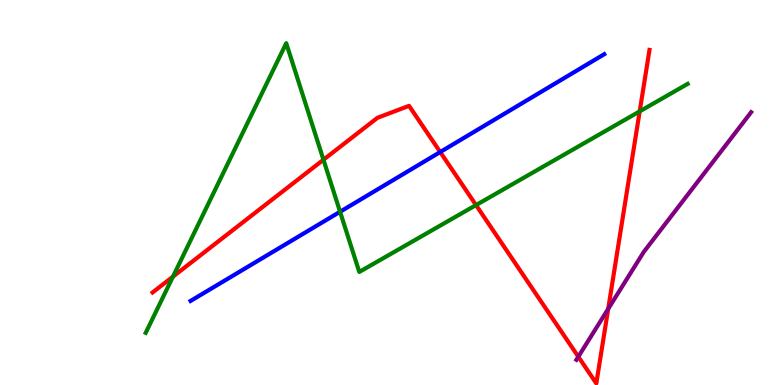[{'lines': ['blue', 'red'], 'intersections': [{'x': 5.68, 'y': 6.05}]}, {'lines': ['green', 'red'], 'intersections': [{'x': 2.23, 'y': 2.82}, {'x': 4.17, 'y': 5.85}, {'x': 6.14, 'y': 4.67}, {'x': 8.25, 'y': 7.11}]}, {'lines': ['purple', 'red'], 'intersections': [{'x': 7.46, 'y': 0.735}, {'x': 7.85, 'y': 1.98}]}, {'lines': ['blue', 'green'], 'intersections': [{'x': 4.39, 'y': 4.5}]}, {'lines': ['blue', 'purple'], 'intersections': []}, {'lines': ['green', 'purple'], 'intersections': []}]